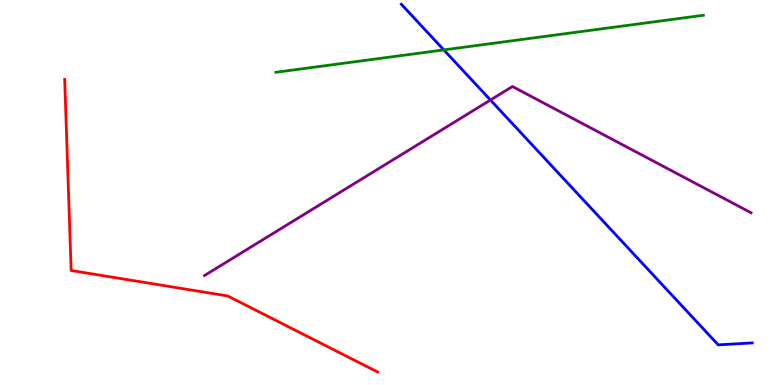[{'lines': ['blue', 'red'], 'intersections': []}, {'lines': ['green', 'red'], 'intersections': []}, {'lines': ['purple', 'red'], 'intersections': []}, {'lines': ['blue', 'green'], 'intersections': [{'x': 5.73, 'y': 8.7}]}, {'lines': ['blue', 'purple'], 'intersections': [{'x': 6.33, 'y': 7.4}]}, {'lines': ['green', 'purple'], 'intersections': []}]